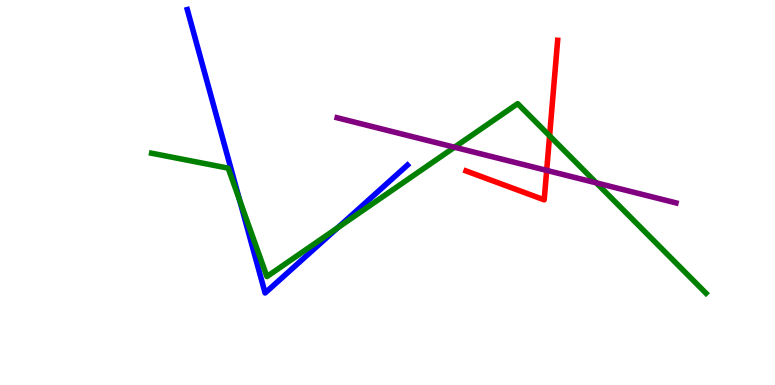[{'lines': ['blue', 'red'], 'intersections': []}, {'lines': ['green', 'red'], 'intersections': [{'x': 7.09, 'y': 6.47}]}, {'lines': ['purple', 'red'], 'intersections': [{'x': 7.05, 'y': 5.57}]}, {'lines': ['blue', 'green'], 'intersections': [{'x': 3.09, 'y': 4.8}, {'x': 4.36, 'y': 4.08}]}, {'lines': ['blue', 'purple'], 'intersections': []}, {'lines': ['green', 'purple'], 'intersections': [{'x': 5.86, 'y': 6.18}, {'x': 7.69, 'y': 5.25}]}]